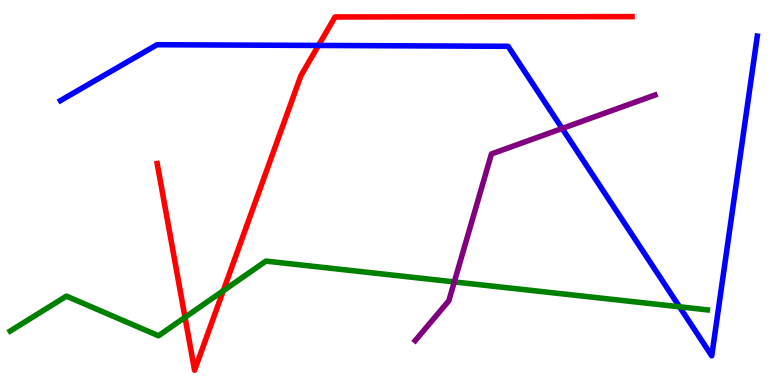[{'lines': ['blue', 'red'], 'intersections': [{'x': 4.11, 'y': 8.82}]}, {'lines': ['green', 'red'], 'intersections': [{'x': 2.39, 'y': 1.76}, {'x': 2.88, 'y': 2.45}]}, {'lines': ['purple', 'red'], 'intersections': []}, {'lines': ['blue', 'green'], 'intersections': [{'x': 8.77, 'y': 2.03}]}, {'lines': ['blue', 'purple'], 'intersections': [{'x': 7.25, 'y': 6.66}]}, {'lines': ['green', 'purple'], 'intersections': [{'x': 5.86, 'y': 2.68}]}]